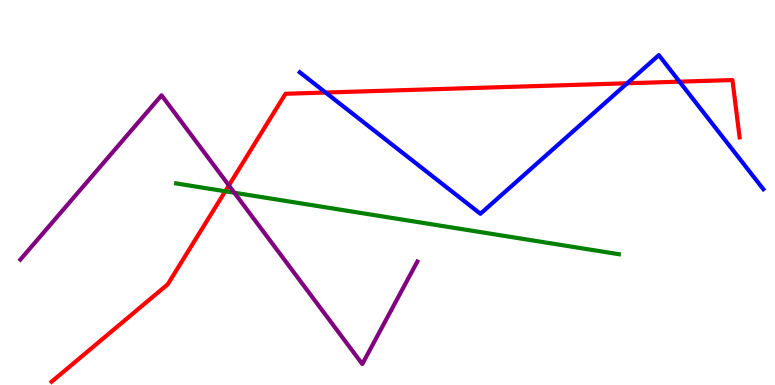[{'lines': ['blue', 'red'], 'intersections': [{'x': 4.2, 'y': 7.6}, {'x': 8.09, 'y': 7.84}, {'x': 8.77, 'y': 7.88}]}, {'lines': ['green', 'red'], 'intersections': [{'x': 2.91, 'y': 5.03}]}, {'lines': ['purple', 'red'], 'intersections': [{'x': 2.95, 'y': 5.18}]}, {'lines': ['blue', 'green'], 'intersections': []}, {'lines': ['blue', 'purple'], 'intersections': []}, {'lines': ['green', 'purple'], 'intersections': [{'x': 3.02, 'y': 4.99}]}]